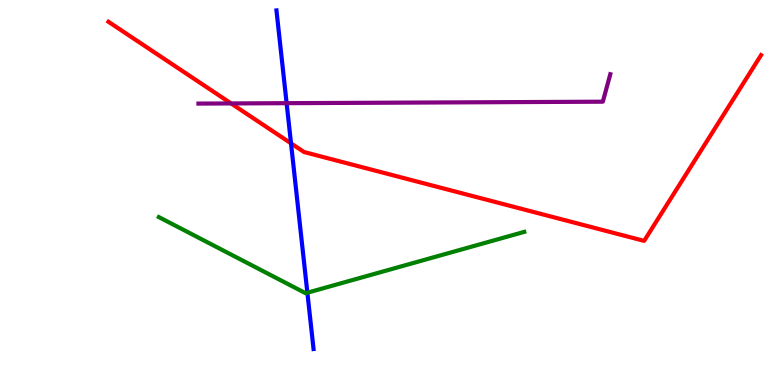[{'lines': ['blue', 'red'], 'intersections': [{'x': 3.76, 'y': 6.28}]}, {'lines': ['green', 'red'], 'intersections': []}, {'lines': ['purple', 'red'], 'intersections': [{'x': 2.98, 'y': 7.31}]}, {'lines': ['blue', 'green'], 'intersections': [{'x': 3.97, 'y': 2.4}]}, {'lines': ['blue', 'purple'], 'intersections': [{'x': 3.7, 'y': 7.32}]}, {'lines': ['green', 'purple'], 'intersections': []}]